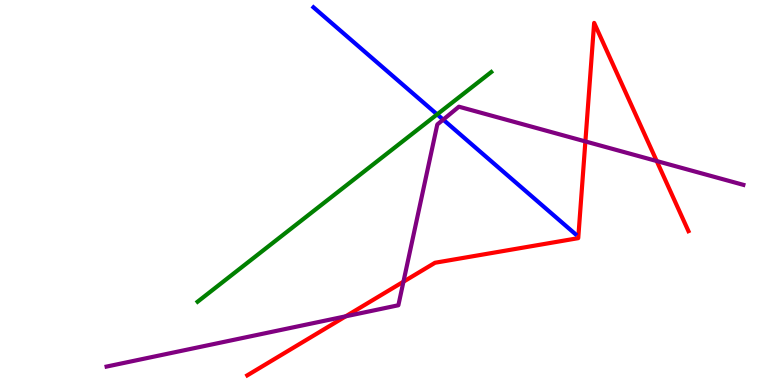[{'lines': ['blue', 'red'], 'intersections': []}, {'lines': ['green', 'red'], 'intersections': []}, {'lines': ['purple', 'red'], 'intersections': [{'x': 4.46, 'y': 1.78}, {'x': 5.21, 'y': 2.68}, {'x': 7.55, 'y': 6.33}, {'x': 8.47, 'y': 5.82}]}, {'lines': ['blue', 'green'], 'intersections': [{'x': 5.64, 'y': 7.03}]}, {'lines': ['blue', 'purple'], 'intersections': [{'x': 5.72, 'y': 6.89}]}, {'lines': ['green', 'purple'], 'intersections': []}]